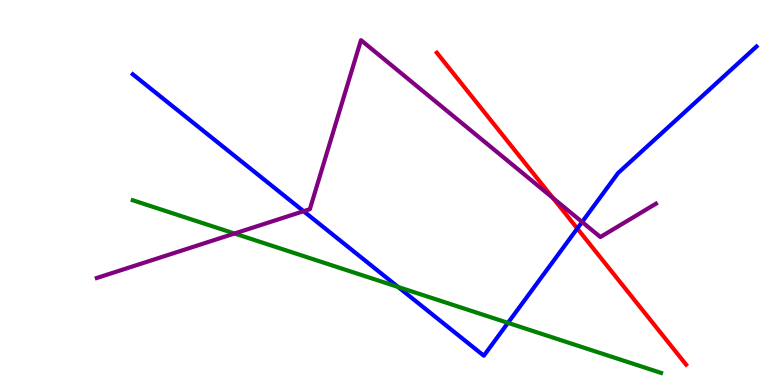[{'lines': ['blue', 'red'], 'intersections': [{'x': 7.45, 'y': 4.06}]}, {'lines': ['green', 'red'], 'intersections': []}, {'lines': ['purple', 'red'], 'intersections': [{'x': 7.13, 'y': 4.86}]}, {'lines': ['blue', 'green'], 'intersections': [{'x': 5.14, 'y': 2.55}, {'x': 6.55, 'y': 1.61}]}, {'lines': ['blue', 'purple'], 'intersections': [{'x': 3.92, 'y': 4.51}, {'x': 7.51, 'y': 4.23}]}, {'lines': ['green', 'purple'], 'intersections': [{'x': 3.03, 'y': 3.93}]}]